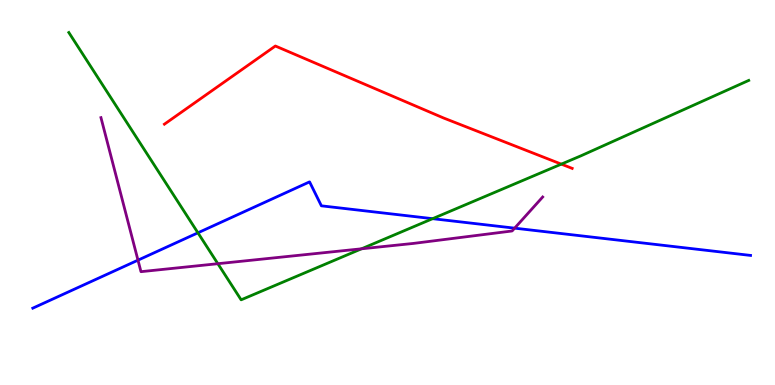[{'lines': ['blue', 'red'], 'intersections': []}, {'lines': ['green', 'red'], 'intersections': [{'x': 7.24, 'y': 5.74}]}, {'lines': ['purple', 'red'], 'intersections': []}, {'lines': ['blue', 'green'], 'intersections': [{'x': 2.55, 'y': 3.95}, {'x': 5.58, 'y': 4.32}]}, {'lines': ['blue', 'purple'], 'intersections': [{'x': 1.78, 'y': 3.24}, {'x': 6.64, 'y': 4.07}]}, {'lines': ['green', 'purple'], 'intersections': [{'x': 2.81, 'y': 3.15}, {'x': 4.66, 'y': 3.54}]}]